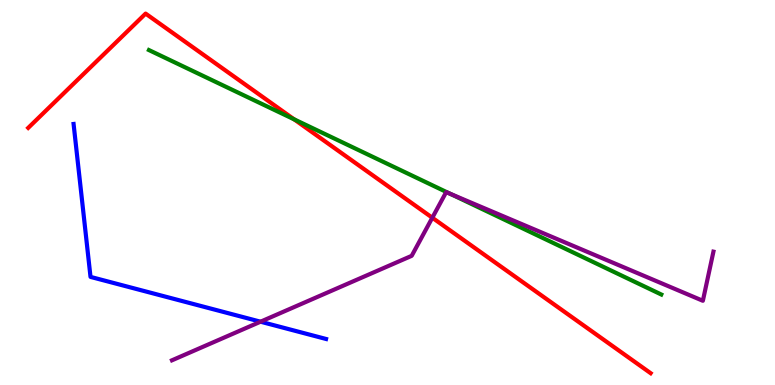[{'lines': ['blue', 'red'], 'intersections': []}, {'lines': ['green', 'red'], 'intersections': [{'x': 3.79, 'y': 6.9}]}, {'lines': ['purple', 'red'], 'intersections': [{'x': 5.58, 'y': 4.34}]}, {'lines': ['blue', 'green'], 'intersections': []}, {'lines': ['blue', 'purple'], 'intersections': [{'x': 3.36, 'y': 1.64}]}, {'lines': ['green', 'purple'], 'intersections': [{'x': 5.81, 'y': 4.97}]}]